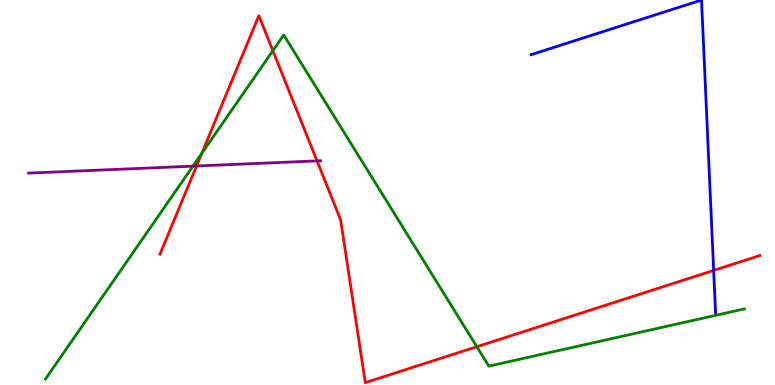[{'lines': ['blue', 'red'], 'intersections': [{'x': 9.21, 'y': 2.98}]}, {'lines': ['green', 'red'], 'intersections': [{'x': 2.6, 'y': 6.02}, {'x': 3.52, 'y': 8.68}, {'x': 6.15, 'y': 0.994}]}, {'lines': ['purple', 'red'], 'intersections': [{'x': 2.54, 'y': 5.69}, {'x': 4.09, 'y': 5.82}]}, {'lines': ['blue', 'green'], 'intersections': []}, {'lines': ['blue', 'purple'], 'intersections': []}, {'lines': ['green', 'purple'], 'intersections': [{'x': 2.49, 'y': 5.68}]}]